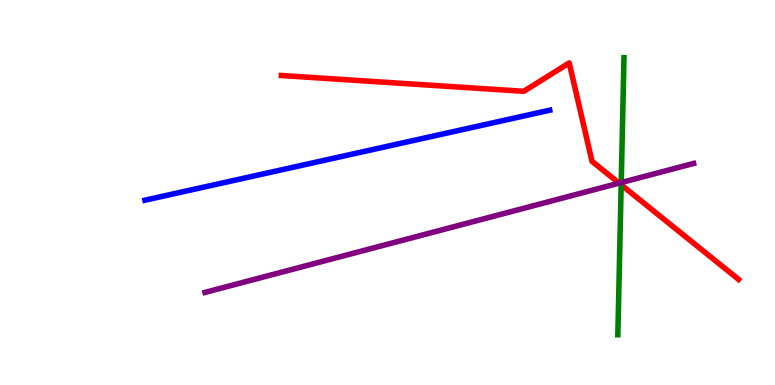[{'lines': ['blue', 'red'], 'intersections': []}, {'lines': ['green', 'red'], 'intersections': [{'x': 8.02, 'y': 5.2}]}, {'lines': ['purple', 'red'], 'intersections': [{'x': 7.99, 'y': 5.24}]}, {'lines': ['blue', 'green'], 'intersections': []}, {'lines': ['blue', 'purple'], 'intersections': []}, {'lines': ['green', 'purple'], 'intersections': [{'x': 8.02, 'y': 5.26}]}]